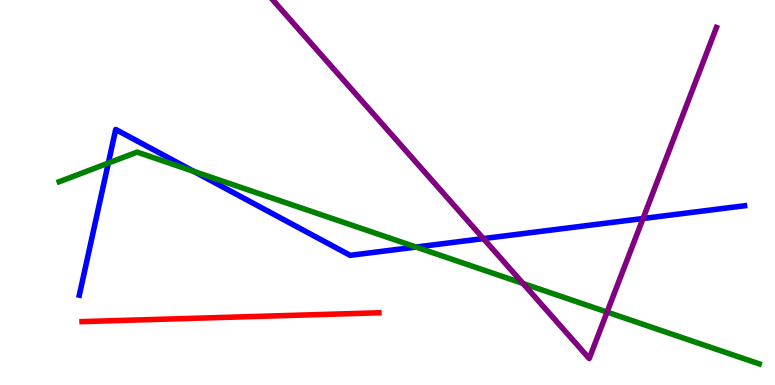[{'lines': ['blue', 'red'], 'intersections': []}, {'lines': ['green', 'red'], 'intersections': []}, {'lines': ['purple', 'red'], 'intersections': []}, {'lines': ['blue', 'green'], 'intersections': [{'x': 1.4, 'y': 5.76}, {'x': 2.5, 'y': 5.55}, {'x': 5.37, 'y': 3.58}]}, {'lines': ['blue', 'purple'], 'intersections': [{'x': 6.24, 'y': 3.8}, {'x': 8.3, 'y': 4.32}]}, {'lines': ['green', 'purple'], 'intersections': [{'x': 6.75, 'y': 2.64}, {'x': 7.83, 'y': 1.89}]}]